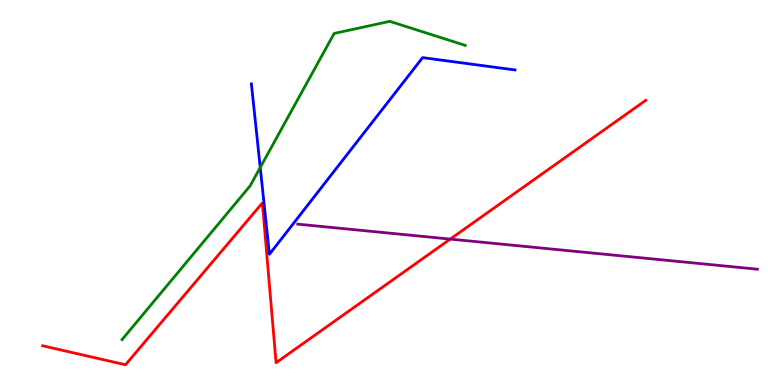[{'lines': ['blue', 'red'], 'intersections': []}, {'lines': ['green', 'red'], 'intersections': []}, {'lines': ['purple', 'red'], 'intersections': [{'x': 5.81, 'y': 3.79}]}, {'lines': ['blue', 'green'], 'intersections': [{'x': 3.36, 'y': 5.65}]}, {'lines': ['blue', 'purple'], 'intersections': []}, {'lines': ['green', 'purple'], 'intersections': []}]